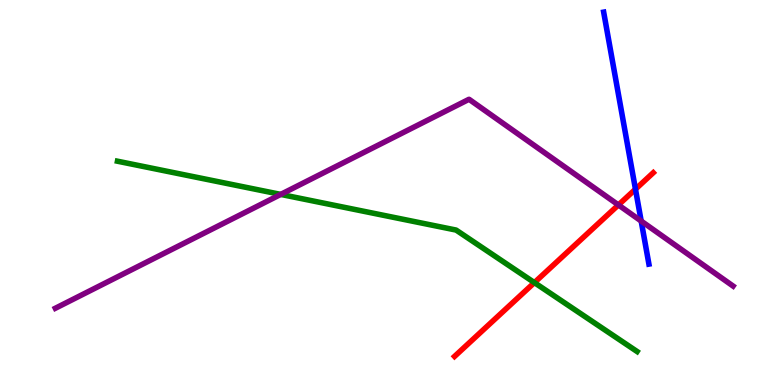[{'lines': ['blue', 'red'], 'intersections': [{'x': 8.2, 'y': 5.09}]}, {'lines': ['green', 'red'], 'intersections': [{'x': 6.9, 'y': 2.66}]}, {'lines': ['purple', 'red'], 'intersections': [{'x': 7.98, 'y': 4.68}]}, {'lines': ['blue', 'green'], 'intersections': []}, {'lines': ['blue', 'purple'], 'intersections': [{'x': 8.27, 'y': 4.26}]}, {'lines': ['green', 'purple'], 'intersections': [{'x': 3.62, 'y': 4.95}]}]